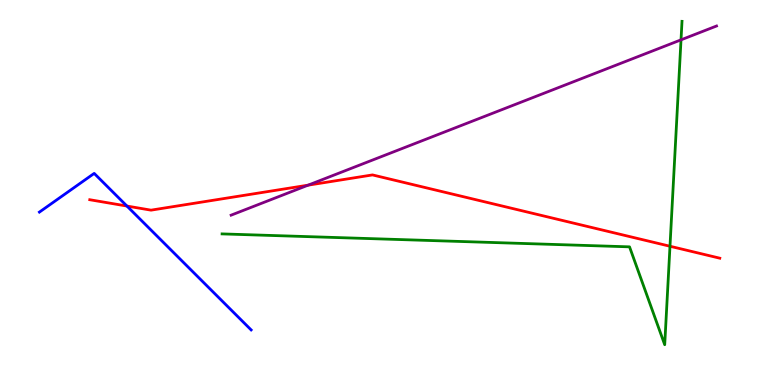[{'lines': ['blue', 'red'], 'intersections': [{'x': 1.64, 'y': 4.65}]}, {'lines': ['green', 'red'], 'intersections': [{'x': 8.64, 'y': 3.6}]}, {'lines': ['purple', 'red'], 'intersections': [{'x': 3.98, 'y': 5.19}]}, {'lines': ['blue', 'green'], 'intersections': []}, {'lines': ['blue', 'purple'], 'intersections': []}, {'lines': ['green', 'purple'], 'intersections': [{'x': 8.79, 'y': 8.97}]}]